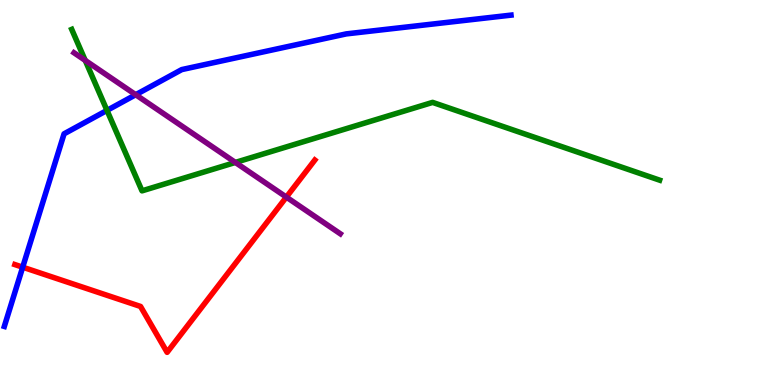[{'lines': ['blue', 'red'], 'intersections': [{'x': 0.293, 'y': 3.06}]}, {'lines': ['green', 'red'], 'intersections': []}, {'lines': ['purple', 'red'], 'intersections': [{'x': 3.69, 'y': 4.88}]}, {'lines': ['blue', 'green'], 'intersections': [{'x': 1.38, 'y': 7.13}]}, {'lines': ['blue', 'purple'], 'intersections': [{'x': 1.75, 'y': 7.54}]}, {'lines': ['green', 'purple'], 'intersections': [{'x': 1.1, 'y': 8.43}, {'x': 3.04, 'y': 5.78}]}]